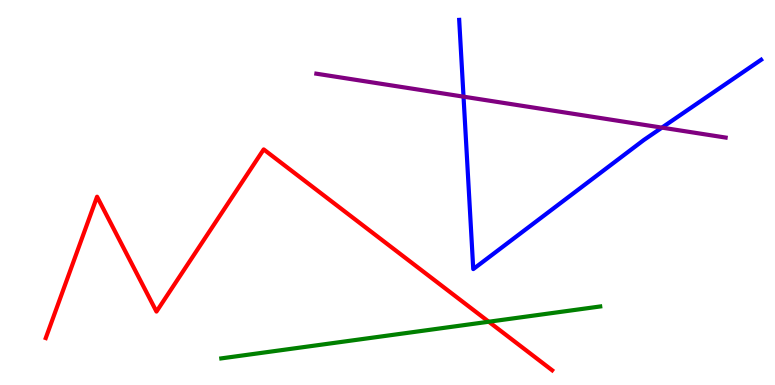[{'lines': ['blue', 'red'], 'intersections': []}, {'lines': ['green', 'red'], 'intersections': [{'x': 6.31, 'y': 1.64}]}, {'lines': ['purple', 'red'], 'intersections': []}, {'lines': ['blue', 'green'], 'intersections': []}, {'lines': ['blue', 'purple'], 'intersections': [{'x': 5.98, 'y': 7.49}, {'x': 8.54, 'y': 6.69}]}, {'lines': ['green', 'purple'], 'intersections': []}]